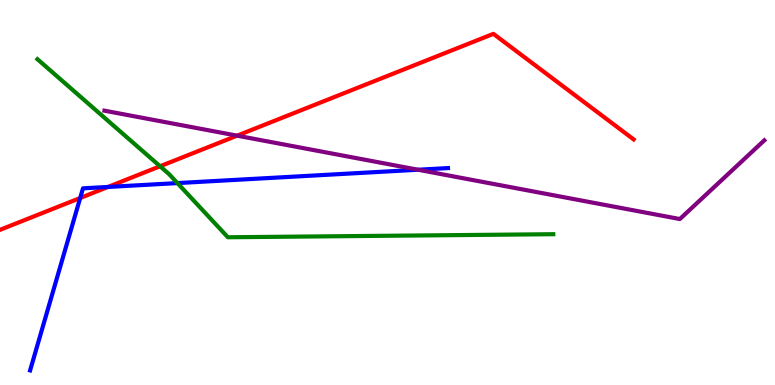[{'lines': ['blue', 'red'], 'intersections': [{'x': 1.03, 'y': 4.86}, {'x': 1.39, 'y': 5.14}]}, {'lines': ['green', 'red'], 'intersections': [{'x': 2.07, 'y': 5.68}]}, {'lines': ['purple', 'red'], 'intersections': [{'x': 3.06, 'y': 6.48}]}, {'lines': ['blue', 'green'], 'intersections': [{'x': 2.29, 'y': 5.24}]}, {'lines': ['blue', 'purple'], 'intersections': [{'x': 5.39, 'y': 5.59}]}, {'lines': ['green', 'purple'], 'intersections': []}]